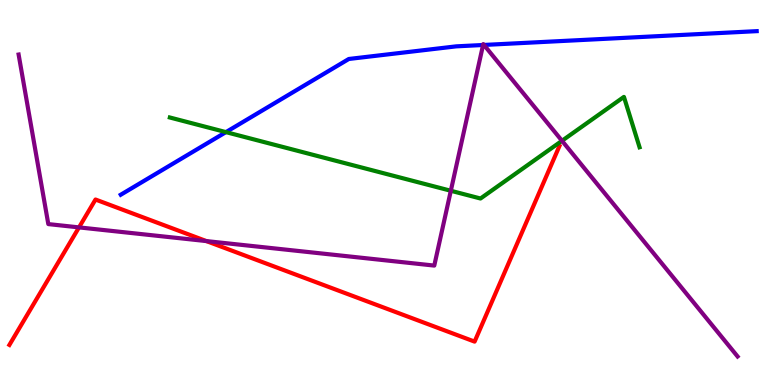[{'lines': ['blue', 'red'], 'intersections': []}, {'lines': ['green', 'red'], 'intersections': []}, {'lines': ['purple', 'red'], 'intersections': [{'x': 1.02, 'y': 4.09}, {'x': 2.66, 'y': 3.74}]}, {'lines': ['blue', 'green'], 'intersections': [{'x': 2.92, 'y': 6.57}]}, {'lines': ['blue', 'purple'], 'intersections': [{'x': 6.23, 'y': 8.83}, {'x': 6.24, 'y': 8.83}]}, {'lines': ['green', 'purple'], 'intersections': [{'x': 5.82, 'y': 5.04}, {'x': 7.25, 'y': 6.34}]}]